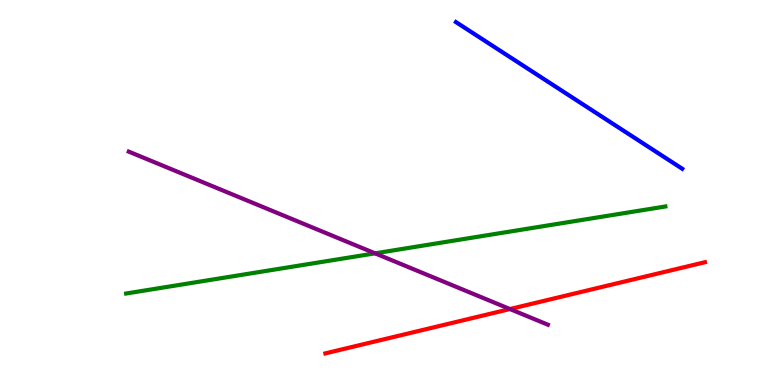[{'lines': ['blue', 'red'], 'intersections': []}, {'lines': ['green', 'red'], 'intersections': []}, {'lines': ['purple', 'red'], 'intersections': [{'x': 6.58, 'y': 1.97}]}, {'lines': ['blue', 'green'], 'intersections': []}, {'lines': ['blue', 'purple'], 'intersections': []}, {'lines': ['green', 'purple'], 'intersections': [{'x': 4.84, 'y': 3.42}]}]